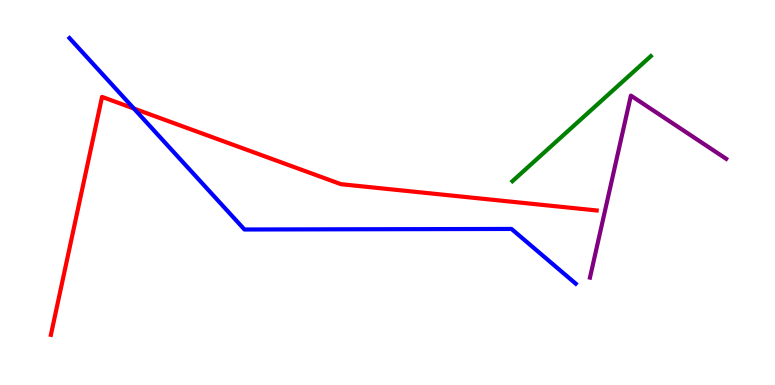[{'lines': ['blue', 'red'], 'intersections': [{'x': 1.73, 'y': 7.18}]}, {'lines': ['green', 'red'], 'intersections': []}, {'lines': ['purple', 'red'], 'intersections': []}, {'lines': ['blue', 'green'], 'intersections': []}, {'lines': ['blue', 'purple'], 'intersections': []}, {'lines': ['green', 'purple'], 'intersections': []}]